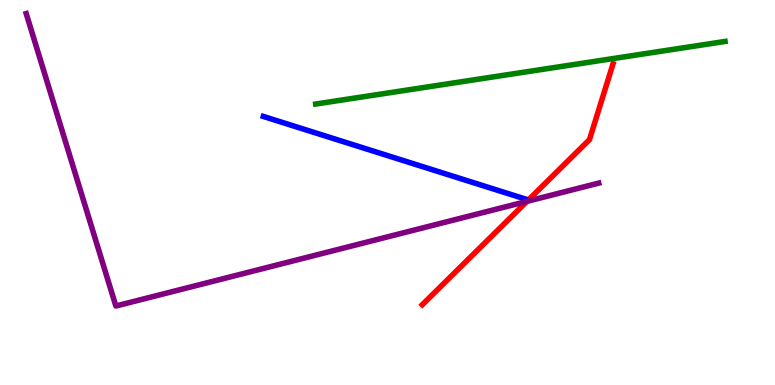[{'lines': ['blue', 'red'], 'intersections': []}, {'lines': ['green', 'red'], 'intersections': []}, {'lines': ['purple', 'red'], 'intersections': [{'x': 6.8, 'y': 4.77}]}, {'lines': ['blue', 'green'], 'intersections': []}, {'lines': ['blue', 'purple'], 'intersections': []}, {'lines': ['green', 'purple'], 'intersections': []}]